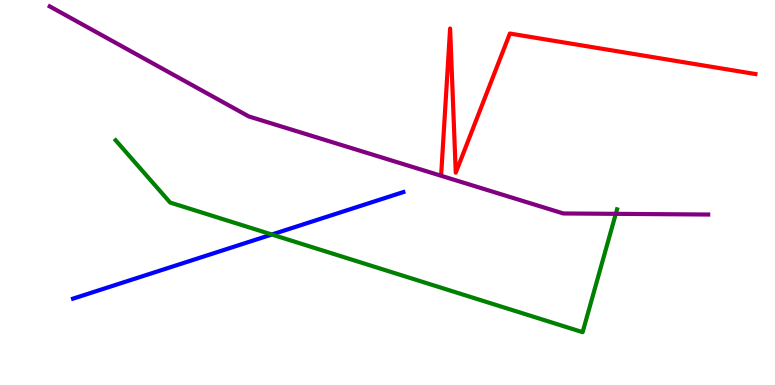[{'lines': ['blue', 'red'], 'intersections': []}, {'lines': ['green', 'red'], 'intersections': []}, {'lines': ['purple', 'red'], 'intersections': []}, {'lines': ['blue', 'green'], 'intersections': [{'x': 3.51, 'y': 3.91}]}, {'lines': ['blue', 'purple'], 'intersections': []}, {'lines': ['green', 'purple'], 'intersections': [{'x': 7.95, 'y': 4.45}]}]